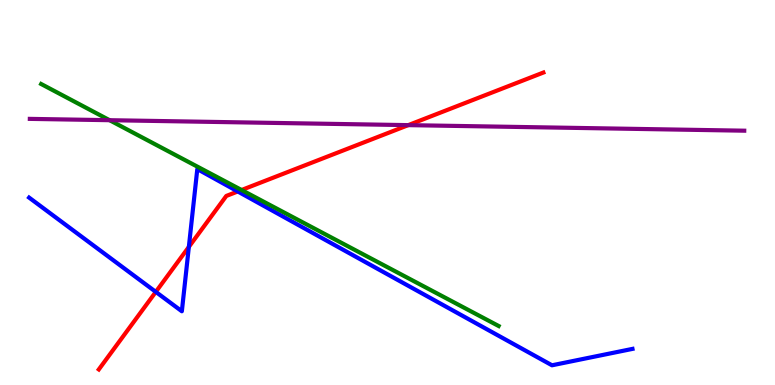[{'lines': ['blue', 'red'], 'intersections': [{'x': 2.01, 'y': 2.42}, {'x': 2.44, 'y': 3.59}, {'x': 3.07, 'y': 5.03}]}, {'lines': ['green', 'red'], 'intersections': [{'x': 3.12, 'y': 5.06}]}, {'lines': ['purple', 'red'], 'intersections': [{'x': 5.27, 'y': 6.75}]}, {'lines': ['blue', 'green'], 'intersections': []}, {'lines': ['blue', 'purple'], 'intersections': []}, {'lines': ['green', 'purple'], 'intersections': [{'x': 1.41, 'y': 6.88}]}]